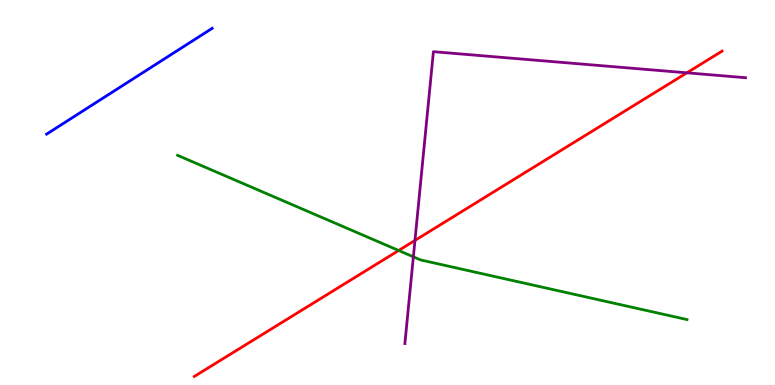[{'lines': ['blue', 'red'], 'intersections': []}, {'lines': ['green', 'red'], 'intersections': [{'x': 5.14, 'y': 3.49}]}, {'lines': ['purple', 'red'], 'intersections': [{'x': 5.35, 'y': 3.76}, {'x': 8.86, 'y': 8.11}]}, {'lines': ['blue', 'green'], 'intersections': []}, {'lines': ['blue', 'purple'], 'intersections': []}, {'lines': ['green', 'purple'], 'intersections': [{'x': 5.33, 'y': 3.33}]}]